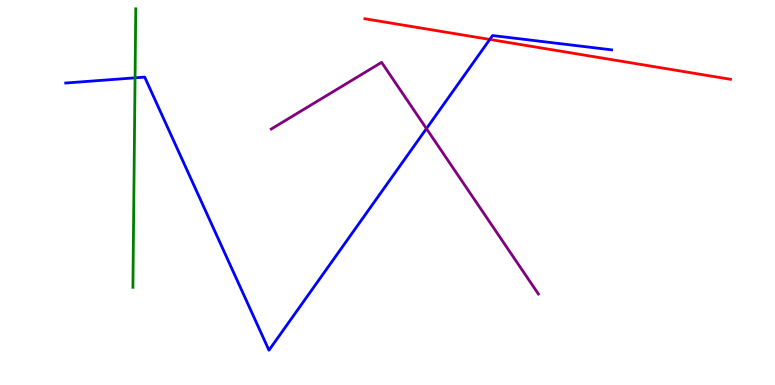[{'lines': ['blue', 'red'], 'intersections': [{'x': 6.32, 'y': 8.98}]}, {'lines': ['green', 'red'], 'intersections': []}, {'lines': ['purple', 'red'], 'intersections': []}, {'lines': ['blue', 'green'], 'intersections': [{'x': 1.74, 'y': 7.98}]}, {'lines': ['blue', 'purple'], 'intersections': [{'x': 5.5, 'y': 6.66}]}, {'lines': ['green', 'purple'], 'intersections': []}]